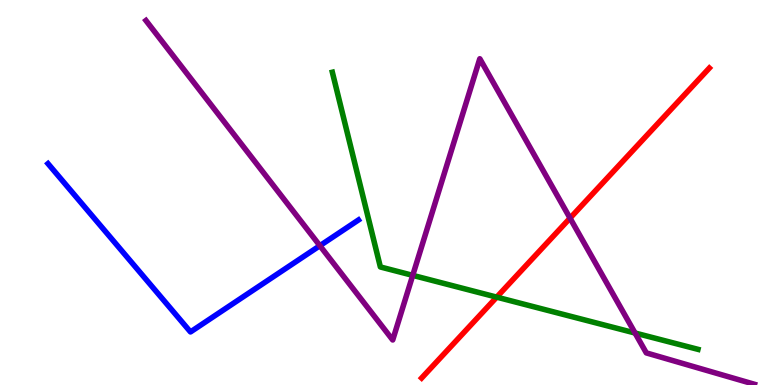[{'lines': ['blue', 'red'], 'intersections': []}, {'lines': ['green', 'red'], 'intersections': [{'x': 6.41, 'y': 2.28}]}, {'lines': ['purple', 'red'], 'intersections': [{'x': 7.36, 'y': 4.33}]}, {'lines': ['blue', 'green'], 'intersections': []}, {'lines': ['blue', 'purple'], 'intersections': [{'x': 4.13, 'y': 3.62}]}, {'lines': ['green', 'purple'], 'intersections': [{'x': 5.33, 'y': 2.85}, {'x': 8.19, 'y': 1.35}]}]